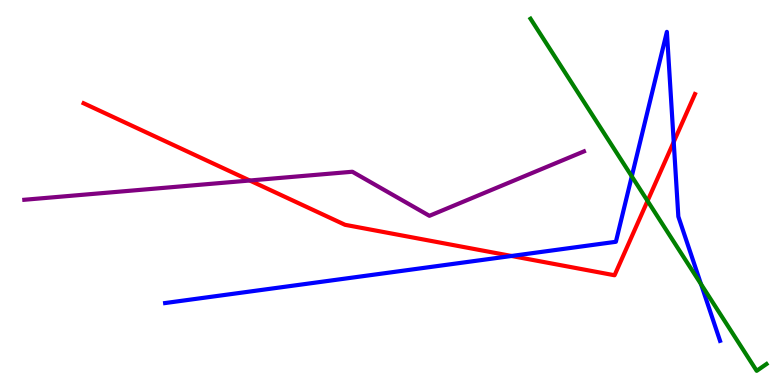[{'lines': ['blue', 'red'], 'intersections': [{'x': 6.6, 'y': 3.35}, {'x': 8.69, 'y': 6.31}]}, {'lines': ['green', 'red'], 'intersections': [{'x': 8.36, 'y': 4.78}]}, {'lines': ['purple', 'red'], 'intersections': [{'x': 3.22, 'y': 5.31}]}, {'lines': ['blue', 'green'], 'intersections': [{'x': 8.15, 'y': 5.42}, {'x': 9.05, 'y': 2.62}]}, {'lines': ['blue', 'purple'], 'intersections': []}, {'lines': ['green', 'purple'], 'intersections': []}]